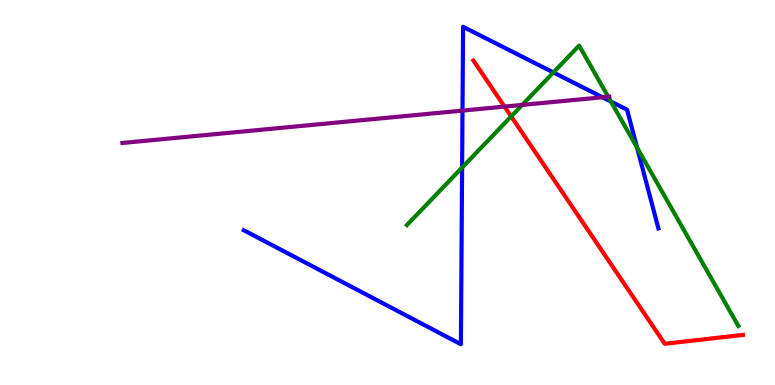[{'lines': ['blue', 'red'], 'intersections': []}, {'lines': ['green', 'red'], 'intersections': [{'x': 6.6, 'y': 6.98}]}, {'lines': ['purple', 'red'], 'intersections': [{'x': 6.51, 'y': 7.23}]}, {'lines': ['blue', 'green'], 'intersections': [{'x': 5.96, 'y': 5.65}, {'x': 7.14, 'y': 8.12}, {'x': 7.88, 'y': 7.36}, {'x': 8.22, 'y': 6.17}]}, {'lines': ['blue', 'purple'], 'intersections': [{'x': 5.97, 'y': 7.13}, {'x': 7.77, 'y': 7.47}]}, {'lines': ['green', 'purple'], 'intersections': [{'x': 6.74, 'y': 7.28}, {'x': 7.85, 'y': 7.49}]}]